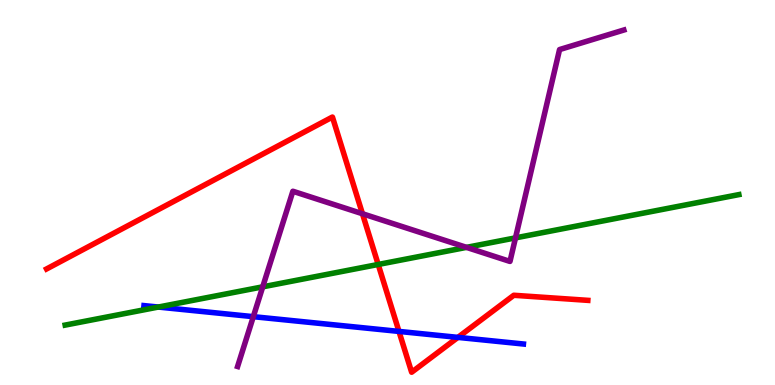[{'lines': ['blue', 'red'], 'intersections': [{'x': 5.15, 'y': 1.39}, {'x': 5.91, 'y': 1.24}]}, {'lines': ['green', 'red'], 'intersections': [{'x': 4.88, 'y': 3.13}]}, {'lines': ['purple', 'red'], 'intersections': [{'x': 4.68, 'y': 4.45}]}, {'lines': ['blue', 'green'], 'intersections': [{'x': 2.04, 'y': 2.02}]}, {'lines': ['blue', 'purple'], 'intersections': [{'x': 3.27, 'y': 1.77}]}, {'lines': ['green', 'purple'], 'intersections': [{'x': 3.39, 'y': 2.55}, {'x': 6.02, 'y': 3.57}, {'x': 6.65, 'y': 3.82}]}]